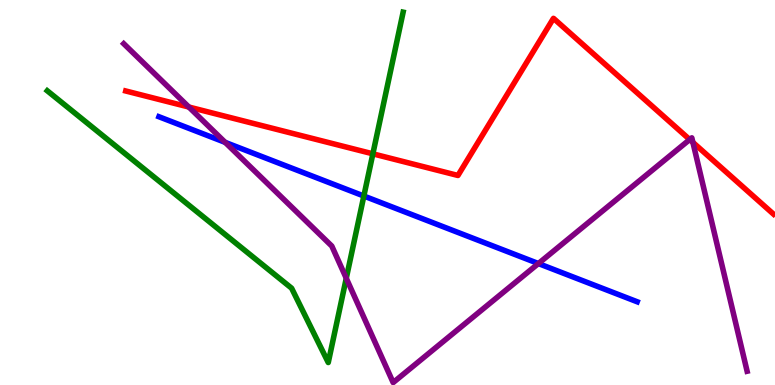[{'lines': ['blue', 'red'], 'intersections': []}, {'lines': ['green', 'red'], 'intersections': [{'x': 4.81, 'y': 6.0}]}, {'lines': ['purple', 'red'], 'intersections': [{'x': 2.44, 'y': 7.22}, {'x': 8.9, 'y': 6.38}, {'x': 8.94, 'y': 6.3}]}, {'lines': ['blue', 'green'], 'intersections': [{'x': 4.69, 'y': 4.91}]}, {'lines': ['blue', 'purple'], 'intersections': [{'x': 2.91, 'y': 6.3}, {'x': 6.95, 'y': 3.15}]}, {'lines': ['green', 'purple'], 'intersections': [{'x': 4.47, 'y': 2.77}]}]